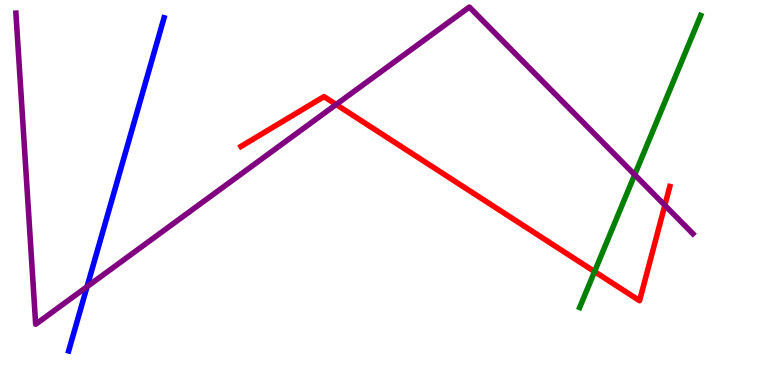[{'lines': ['blue', 'red'], 'intersections': []}, {'lines': ['green', 'red'], 'intersections': [{'x': 7.67, 'y': 2.95}]}, {'lines': ['purple', 'red'], 'intersections': [{'x': 4.34, 'y': 7.29}, {'x': 8.58, 'y': 4.67}]}, {'lines': ['blue', 'green'], 'intersections': []}, {'lines': ['blue', 'purple'], 'intersections': [{'x': 1.12, 'y': 2.55}]}, {'lines': ['green', 'purple'], 'intersections': [{'x': 8.19, 'y': 5.46}]}]